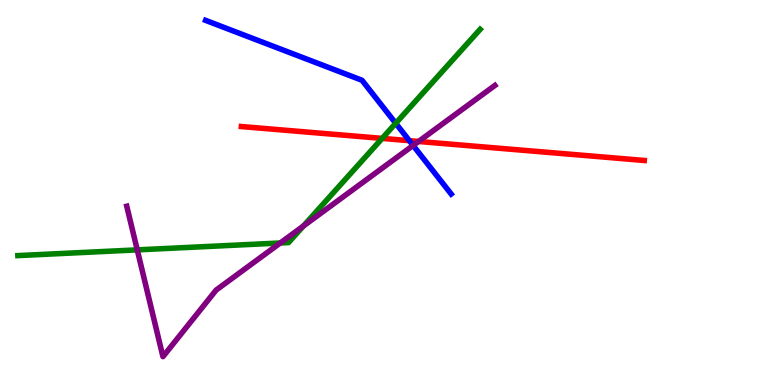[{'lines': ['blue', 'red'], 'intersections': [{'x': 5.28, 'y': 6.35}]}, {'lines': ['green', 'red'], 'intersections': [{'x': 4.93, 'y': 6.41}]}, {'lines': ['purple', 'red'], 'intersections': [{'x': 5.4, 'y': 6.33}]}, {'lines': ['blue', 'green'], 'intersections': [{'x': 5.11, 'y': 6.8}]}, {'lines': ['blue', 'purple'], 'intersections': [{'x': 5.33, 'y': 6.22}]}, {'lines': ['green', 'purple'], 'intersections': [{'x': 1.77, 'y': 3.51}, {'x': 3.62, 'y': 3.69}, {'x': 3.92, 'y': 4.13}]}]